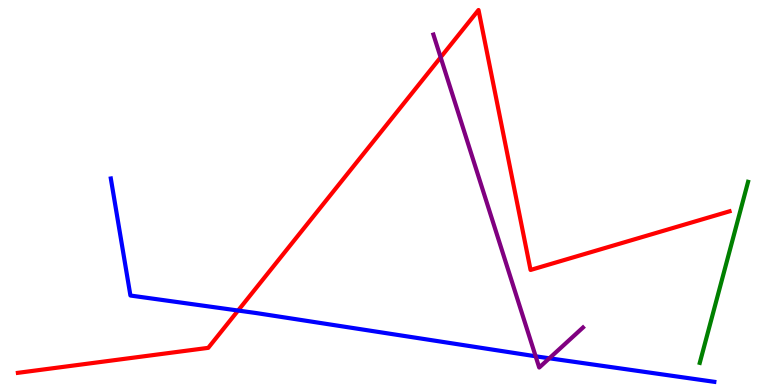[{'lines': ['blue', 'red'], 'intersections': [{'x': 3.07, 'y': 1.93}]}, {'lines': ['green', 'red'], 'intersections': []}, {'lines': ['purple', 'red'], 'intersections': [{'x': 5.69, 'y': 8.51}]}, {'lines': ['blue', 'green'], 'intersections': []}, {'lines': ['blue', 'purple'], 'intersections': [{'x': 6.91, 'y': 0.746}, {'x': 7.09, 'y': 0.694}]}, {'lines': ['green', 'purple'], 'intersections': []}]